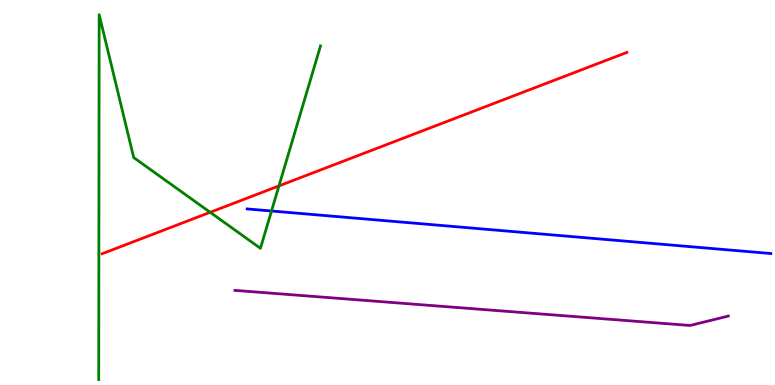[{'lines': ['blue', 'red'], 'intersections': []}, {'lines': ['green', 'red'], 'intersections': [{'x': 2.71, 'y': 4.49}, {'x': 3.6, 'y': 5.17}]}, {'lines': ['purple', 'red'], 'intersections': []}, {'lines': ['blue', 'green'], 'intersections': [{'x': 3.5, 'y': 4.52}]}, {'lines': ['blue', 'purple'], 'intersections': []}, {'lines': ['green', 'purple'], 'intersections': []}]